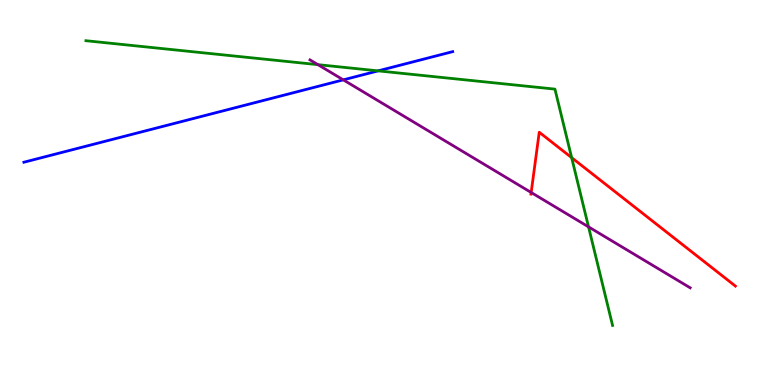[{'lines': ['blue', 'red'], 'intersections': []}, {'lines': ['green', 'red'], 'intersections': [{'x': 7.38, 'y': 5.91}]}, {'lines': ['purple', 'red'], 'intersections': [{'x': 6.85, 'y': 5.0}]}, {'lines': ['blue', 'green'], 'intersections': [{'x': 4.88, 'y': 8.16}]}, {'lines': ['blue', 'purple'], 'intersections': [{'x': 4.43, 'y': 7.93}]}, {'lines': ['green', 'purple'], 'intersections': [{'x': 4.1, 'y': 8.32}, {'x': 7.59, 'y': 4.11}]}]